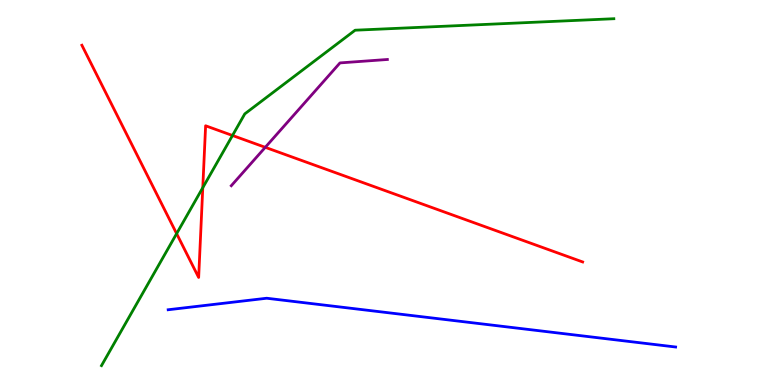[{'lines': ['blue', 'red'], 'intersections': []}, {'lines': ['green', 'red'], 'intersections': [{'x': 2.28, 'y': 3.93}, {'x': 2.62, 'y': 5.13}, {'x': 3.0, 'y': 6.48}]}, {'lines': ['purple', 'red'], 'intersections': [{'x': 3.42, 'y': 6.17}]}, {'lines': ['blue', 'green'], 'intersections': []}, {'lines': ['blue', 'purple'], 'intersections': []}, {'lines': ['green', 'purple'], 'intersections': []}]